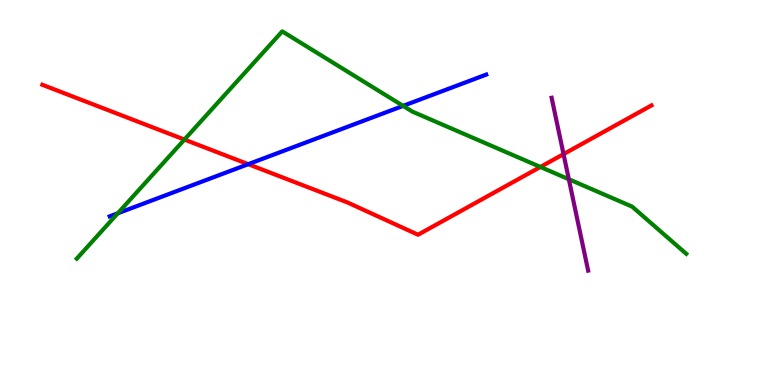[{'lines': ['blue', 'red'], 'intersections': [{'x': 3.2, 'y': 5.74}]}, {'lines': ['green', 'red'], 'intersections': [{'x': 2.38, 'y': 6.37}, {'x': 6.97, 'y': 5.66}]}, {'lines': ['purple', 'red'], 'intersections': [{'x': 7.27, 'y': 6.0}]}, {'lines': ['blue', 'green'], 'intersections': [{'x': 1.52, 'y': 4.46}, {'x': 5.2, 'y': 7.25}]}, {'lines': ['blue', 'purple'], 'intersections': []}, {'lines': ['green', 'purple'], 'intersections': [{'x': 7.34, 'y': 5.34}]}]